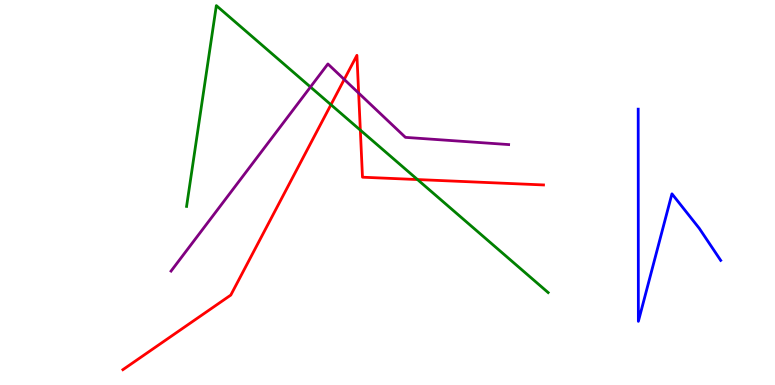[{'lines': ['blue', 'red'], 'intersections': []}, {'lines': ['green', 'red'], 'intersections': [{'x': 4.27, 'y': 7.28}, {'x': 4.65, 'y': 6.62}, {'x': 5.39, 'y': 5.34}]}, {'lines': ['purple', 'red'], 'intersections': [{'x': 4.44, 'y': 7.94}, {'x': 4.63, 'y': 7.58}]}, {'lines': ['blue', 'green'], 'intersections': []}, {'lines': ['blue', 'purple'], 'intersections': []}, {'lines': ['green', 'purple'], 'intersections': [{'x': 4.01, 'y': 7.74}]}]